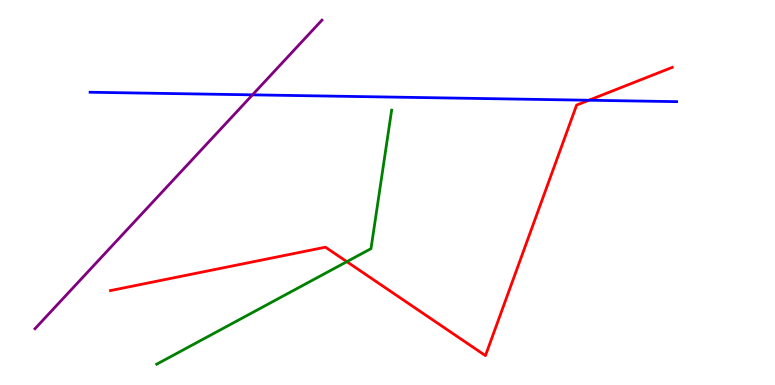[{'lines': ['blue', 'red'], 'intersections': [{'x': 7.6, 'y': 7.4}]}, {'lines': ['green', 'red'], 'intersections': [{'x': 4.48, 'y': 3.2}]}, {'lines': ['purple', 'red'], 'intersections': []}, {'lines': ['blue', 'green'], 'intersections': []}, {'lines': ['blue', 'purple'], 'intersections': [{'x': 3.26, 'y': 7.54}]}, {'lines': ['green', 'purple'], 'intersections': []}]